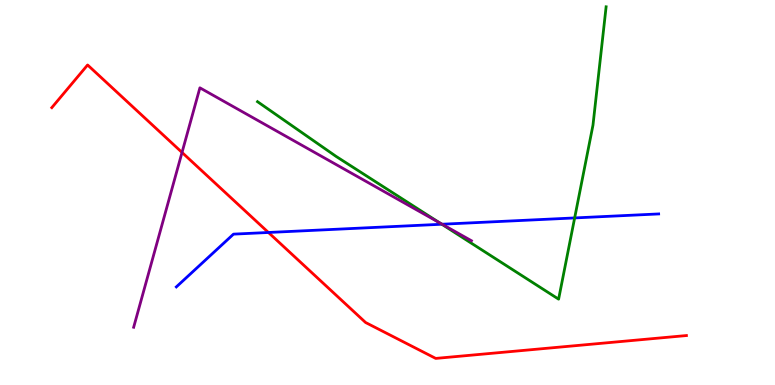[{'lines': ['blue', 'red'], 'intersections': [{'x': 3.46, 'y': 3.96}]}, {'lines': ['green', 'red'], 'intersections': []}, {'lines': ['purple', 'red'], 'intersections': [{'x': 2.35, 'y': 6.04}]}, {'lines': ['blue', 'green'], 'intersections': [{'x': 5.7, 'y': 4.18}, {'x': 7.41, 'y': 4.34}]}, {'lines': ['blue', 'purple'], 'intersections': [{'x': 5.7, 'y': 4.18}]}, {'lines': ['green', 'purple'], 'intersections': [{'x': 5.67, 'y': 4.21}]}]